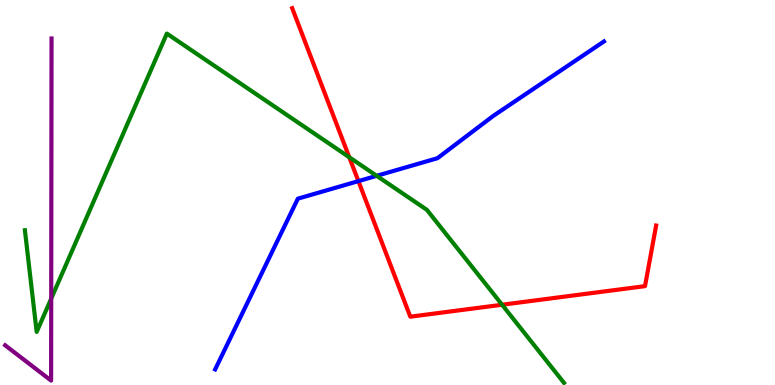[{'lines': ['blue', 'red'], 'intersections': [{'x': 4.62, 'y': 5.3}]}, {'lines': ['green', 'red'], 'intersections': [{'x': 4.51, 'y': 5.92}, {'x': 6.48, 'y': 2.08}]}, {'lines': ['purple', 'red'], 'intersections': []}, {'lines': ['blue', 'green'], 'intersections': [{'x': 4.86, 'y': 5.43}]}, {'lines': ['blue', 'purple'], 'intersections': []}, {'lines': ['green', 'purple'], 'intersections': [{'x': 0.661, 'y': 2.24}]}]